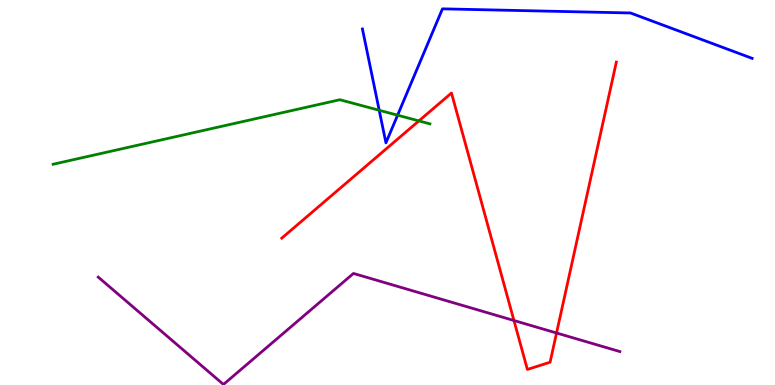[{'lines': ['blue', 'red'], 'intersections': []}, {'lines': ['green', 'red'], 'intersections': [{'x': 5.41, 'y': 6.86}]}, {'lines': ['purple', 'red'], 'intersections': [{'x': 6.63, 'y': 1.68}, {'x': 7.18, 'y': 1.35}]}, {'lines': ['blue', 'green'], 'intersections': [{'x': 4.89, 'y': 7.14}, {'x': 5.13, 'y': 7.01}]}, {'lines': ['blue', 'purple'], 'intersections': []}, {'lines': ['green', 'purple'], 'intersections': []}]